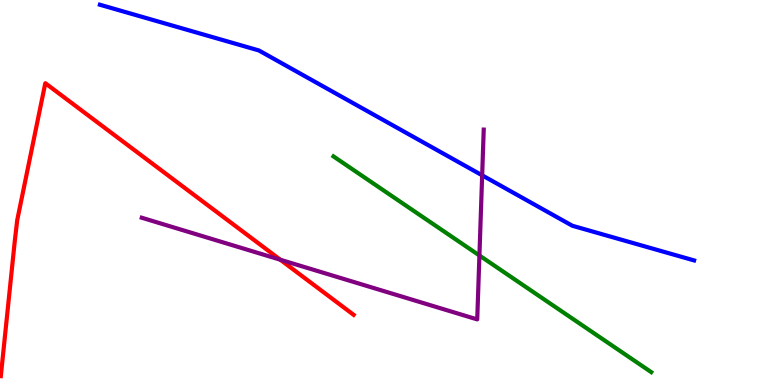[{'lines': ['blue', 'red'], 'intersections': []}, {'lines': ['green', 'red'], 'intersections': []}, {'lines': ['purple', 'red'], 'intersections': [{'x': 3.62, 'y': 3.25}]}, {'lines': ['blue', 'green'], 'intersections': []}, {'lines': ['blue', 'purple'], 'intersections': [{'x': 6.22, 'y': 5.45}]}, {'lines': ['green', 'purple'], 'intersections': [{'x': 6.19, 'y': 3.36}]}]